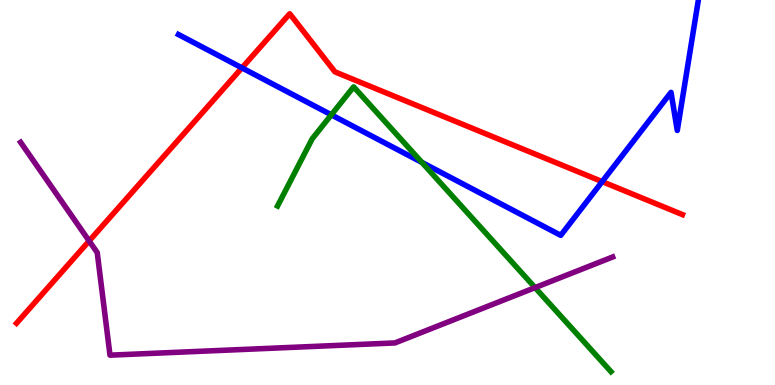[{'lines': ['blue', 'red'], 'intersections': [{'x': 3.12, 'y': 8.24}, {'x': 7.77, 'y': 5.28}]}, {'lines': ['green', 'red'], 'intersections': []}, {'lines': ['purple', 'red'], 'intersections': [{'x': 1.15, 'y': 3.74}]}, {'lines': ['blue', 'green'], 'intersections': [{'x': 4.28, 'y': 7.02}, {'x': 5.44, 'y': 5.78}]}, {'lines': ['blue', 'purple'], 'intersections': []}, {'lines': ['green', 'purple'], 'intersections': [{'x': 6.9, 'y': 2.53}]}]